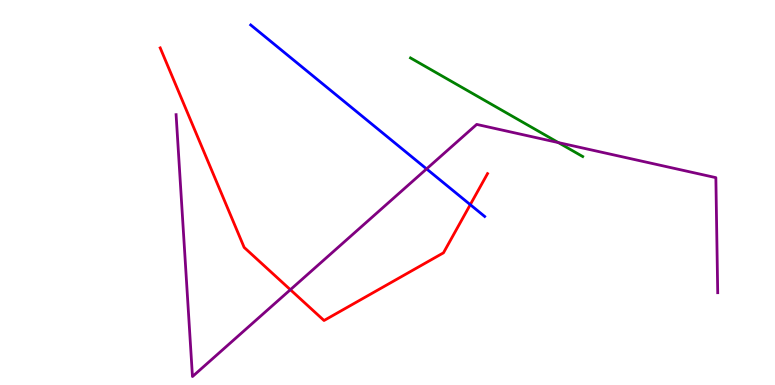[{'lines': ['blue', 'red'], 'intersections': [{'x': 6.07, 'y': 4.68}]}, {'lines': ['green', 'red'], 'intersections': []}, {'lines': ['purple', 'red'], 'intersections': [{'x': 3.75, 'y': 2.48}]}, {'lines': ['blue', 'green'], 'intersections': []}, {'lines': ['blue', 'purple'], 'intersections': [{'x': 5.5, 'y': 5.61}]}, {'lines': ['green', 'purple'], 'intersections': [{'x': 7.2, 'y': 6.3}]}]